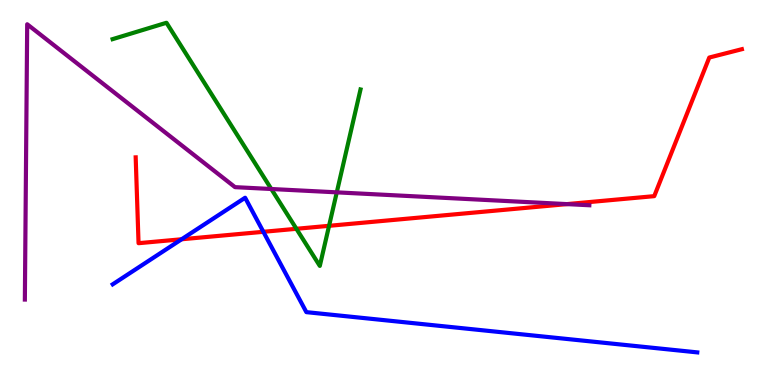[{'lines': ['blue', 'red'], 'intersections': [{'x': 2.34, 'y': 3.79}, {'x': 3.4, 'y': 3.98}]}, {'lines': ['green', 'red'], 'intersections': [{'x': 3.82, 'y': 4.06}, {'x': 4.25, 'y': 4.13}]}, {'lines': ['purple', 'red'], 'intersections': [{'x': 7.32, 'y': 4.7}]}, {'lines': ['blue', 'green'], 'intersections': []}, {'lines': ['blue', 'purple'], 'intersections': []}, {'lines': ['green', 'purple'], 'intersections': [{'x': 3.5, 'y': 5.09}, {'x': 4.35, 'y': 5.0}]}]